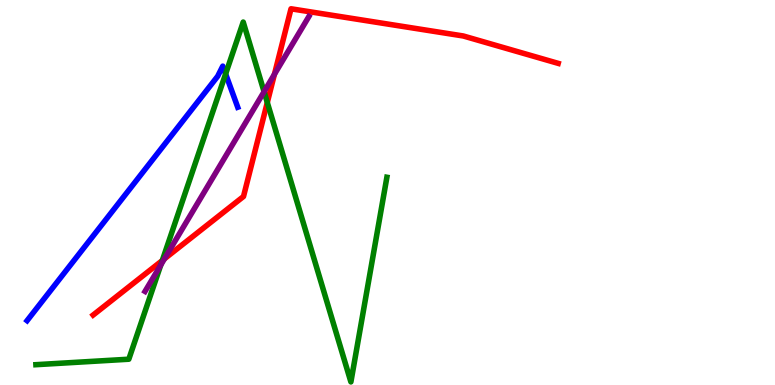[{'lines': ['blue', 'red'], 'intersections': []}, {'lines': ['green', 'red'], 'intersections': [{'x': 2.09, 'y': 3.23}, {'x': 3.45, 'y': 7.34}]}, {'lines': ['purple', 'red'], 'intersections': [{'x': 2.12, 'y': 3.28}, {'x': 3.54, 'y': 8.07}]}, {'lines': ['blue', 'green'], 'intersections': [{'x': 2.91, 'y': 8.08}]}, {'lines': ['blue', 'purple'], 'intersections': []}, {'lines': ['green', 'purple'], 'intersections': [{'x': 2.07, 'y': 3.12}, {'x': 3.41, 'y': 7.62}]}]